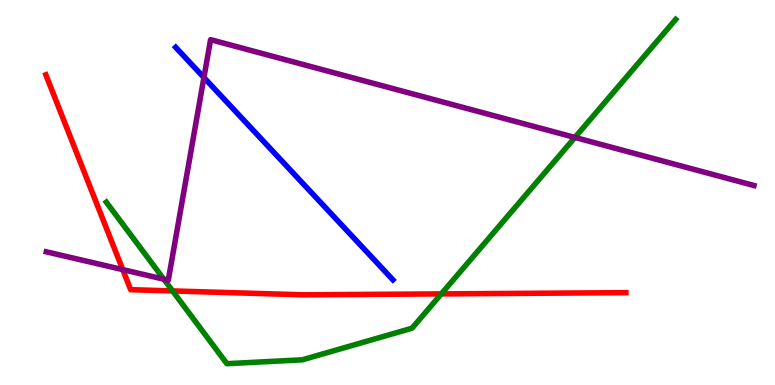[{'lines': ['blue', 'red'], 'intersections': []}, {'lines': ['green', 'red'], 'intersections': [{'x': 2.23, 'y': 2.44}, {'x': 5.69, 'y': 2.37}]}, {'lines': ['purple', 'red'], 'intersections': [{'x': 1.58, 'y': 3.0}]}, {'lines': ['blue', 'green'], 'intersections': []}, {'lines': ['blue', 'purple'], 'intersections': [{'x': 2.63, 'y': 7.99}]}, {'lines': ['green', 'purple'], 'intersections': [{'x': 2.11, 'y': 2.75}, {'x': 7.42, 'y': 6.43}]}]